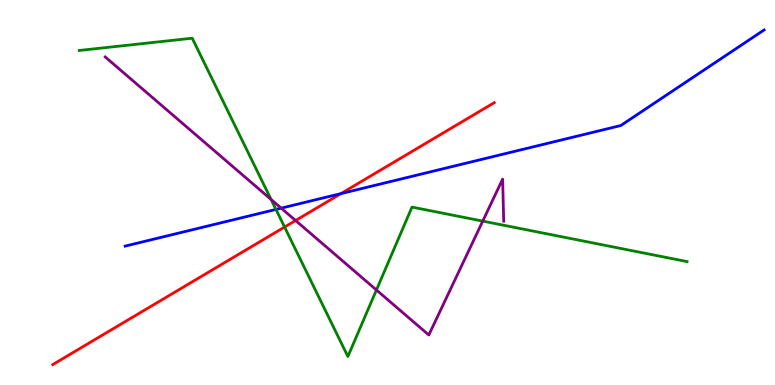[{'lines': ['blue', 'red'], 'intersections': [{'x': 4.4, 'y': 4.97}]}, {'lines': ['green', 'red'], 'intersections': [{'x': 3.67, 'y': 4.1}]}, {'lines': ['purple', 'red'], 'intersections': [{'x': 3.81, 'y': 4.27}]}, {'lines': ['blue', 'green'], 'intersections': [{'x': 3.56, 'y': 4.56}]}, {'lines': ['blue', 'purple'], 'intersections': [{'x': 3.63, 'y': 4.59}]}, {'lines': ['green', 'purple'], 'intersections': [{'x': 3.5, 'y': 4.82}, {'x': 4.86, 'y': 2.47}, {'x': 6.23, 'y': 4.26}]}]